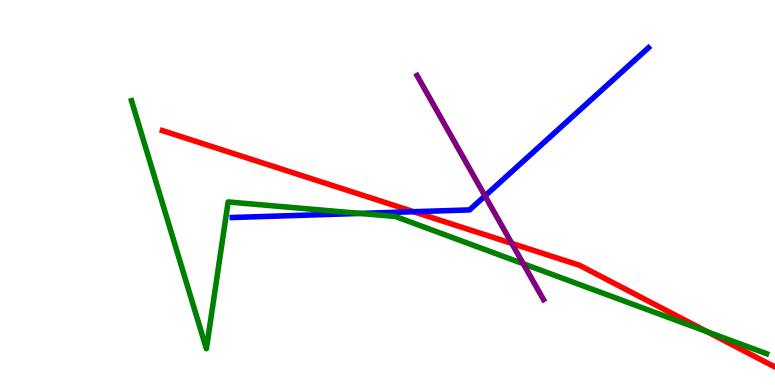[{'lines': ['blue', 'red'], 'intersections': [{'x': 5.34, 'y': 4.5}]}, {'lines': ['green', 'red'], 'intersections': [{'x': 9.13, 'y': 1.38}]}, {'lines': ['purple', 'red'], 'intersections': [{'x': 6.6, 'y': 3.68}]}, {'lines': ['blue', 'green'], 'intersections': [{'x': 4.65, 'y': 4.46}]}, {'lines': ['blue', 'purple'], 'intersections': [{'x': 6.26, 'y': 4.91}]}, {'lines': ['green', 'purple'], 'intersections': [{'x': 6.75, 'y': 3.15}]}]